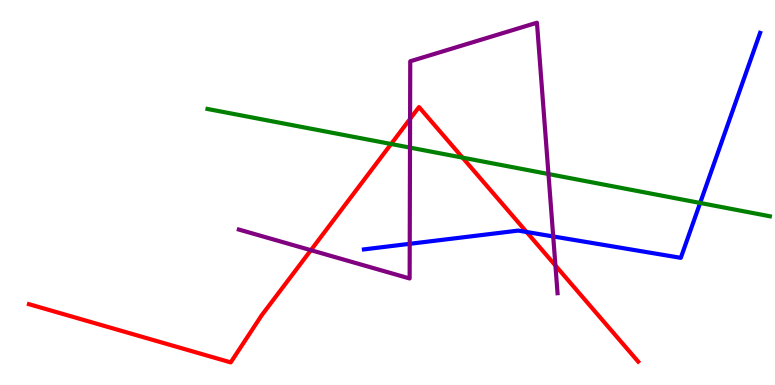[{'lines': ['blue', 'red'], 'intersections': [{'x': 6.79, 'y': 3.97}]}, {'lines': ['green', 'red'], 'intersections': [{'x': 5.05, 'y': 6.26}, {'x': 5.97, 'y': 5.91}]}, {'lines': ['purple', 'red'], 'intersections': [{'x': 4.01, 'y': 3.5}, {'x': 5.29, 'y': 6.91}, {'x': 7.17, 'y': 3.1}]}, {'lines': ['blue', 'green'], 'intersections': [{'x': 9.03, 'y': 4.73}]}, {'lines': ['blue', 'purple'], 'intersections': [{'x': 5.29, 'y': 3.67}, {'x': 7.14, 'y': 3.86}]}, {'lines': ['green', 'purple'], 'intersections': [{'x': 5.29, 'y': 6.17}, {'x': 7.08, 'y': 5.48}]}]